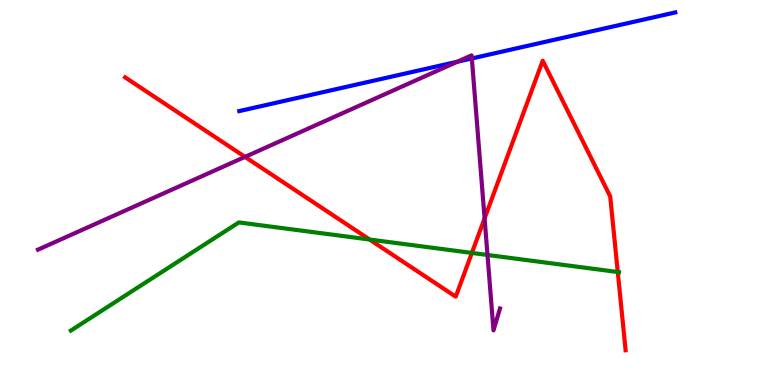[{'lines': ['blue', 'red'], 'intersections': []}, {'lines': ['green', 'red'], 'intersections': [{'x': 4.77, 'y': 3.78}, {'x': 6.09, 'y': 3.43}, {'x': 7.97, 'y': 2.93}]}, {'lines': ['purple', 'red'], 'intersections': [{'x': 3.16, 'y': 5.92}, {'x': 6.25, 'y': 4.33}]}, {'lines': ['blue', 'green'], 'intersections': []}, {'lines': ['blue', 'purple'], 'intersections': [{'x': 5.9, 'y': 8.4}, {'x': 6.09, 'y': 8.48}]}, {'lines': ['green', 'purple'], 'intersections': [{'x': 6.29, 'y': 3.38}]}]